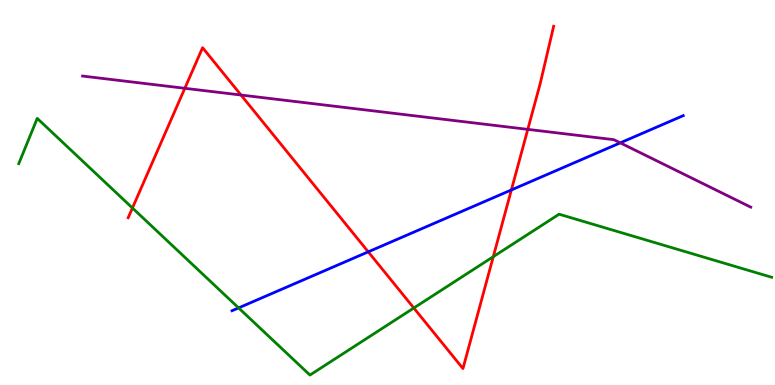[{'lines': ['blue', 'red'], 'intersections': [{'x': 4.75, 'y': 3.46}, {'x': 6.6, 'y': 5.07}]}, {'lines': ['green', 'red'], 'intersections': [{'x': 1.71, 'y': 4.6}, {'x': 5.34, 'y': 2.0}, {'x': 6.36, 'y': 3.33}]}, {'lines': ['purple', 'red'], 'intersections': [{'x': 2.38, 'y': 7.71}, {'x': 3.11, 'y': 7.53}, {'x': 6.81, 'y': 6.64}]}, {'lines': ['blue', 'green'], 'intersections': [{'x': 3.08, 'y': 2.0}]}, {'lines': ['blue', 'purple'], 'intersections': [{'x': 8.0, 'y': 6.29}]}, {'lines': ['green', 'purple'], 'intersections': []}]